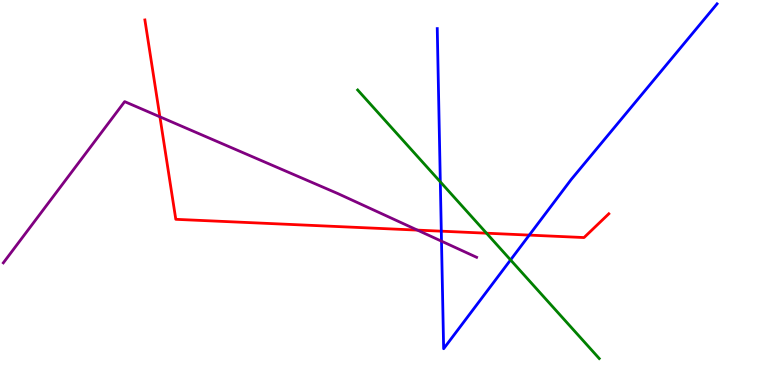[{'lines': ['blue', 'red'], 'intersections': [{'x': 5.69, 'y': 4.0}, {'x': 6.83, 'y': 3.89}]}, {'lines': ['green', 'red'], 'intersections': [{'x': 6.28, 'y': 3.94}]}, {'lines': ['purple', 'red'], 'intersections': [{'x': 2.06, 'y': 6.97}, {'x': 5.39, 'y': 4.02}]}, {'lines': ['blue', 'green'], 'intersections': [{'x': 5.68, 'y': 5.28}, {'x': 6.59, 'y': 3.25}]}, {'lines': ['blue', 'purple'], 'intersections': [{'x': 5.7, 'y': 3.74}]}, {'lines': ['green', 'purple'], 'intersections': []}]